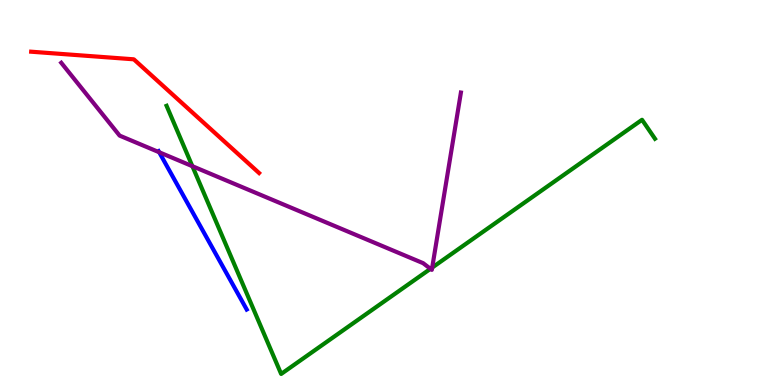[{'lines': ['blue', 'red'], 'intersections': []}, {'lines': ['green', 'red'], 'intersections': []}, {'lines': ['purple', 'red'], 'intersections': []}, {'lines': ['blue', 'green'], 'intersections': []}, {'lines': ['blue', 'purple'], 'intersections': [{'x': 2.05, 'y': 6.05}]}, {'lines': ['green', 'purple'], 'intersections': [{'x': 2.48, 'y': 5.68}, {'x': 5.55, 'y': 3.02}, {'x': 5.58, 'y': 3.05}]}]